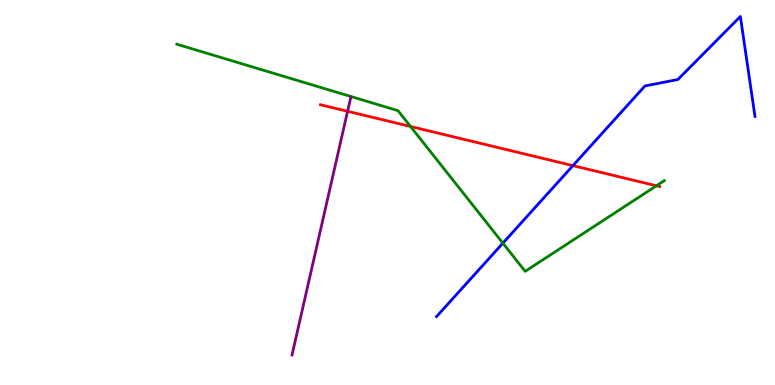[{'lines': ['blue', 'red'], 'intersections': [{'x': 7.39, 'y': 5.7}]}, {'lines': ['green', 'red'], 'intersections': [{'x': 5.3, 'y': 6.72}, {'x': 8.47, 'y': 5.17}]}, {'lines': ['purple', 'red'], 'intersections': [{'x': 4.49, 'y': 7.11}]}, {'lines': ['blue', 'green'], 'intersections': [{'x': 6.49, 'y': 3.68}]}, {'lines': ['blue', 'purple'], 'intersections': []}, {'lines': ['green', 'purple'], 'intersections': []}]